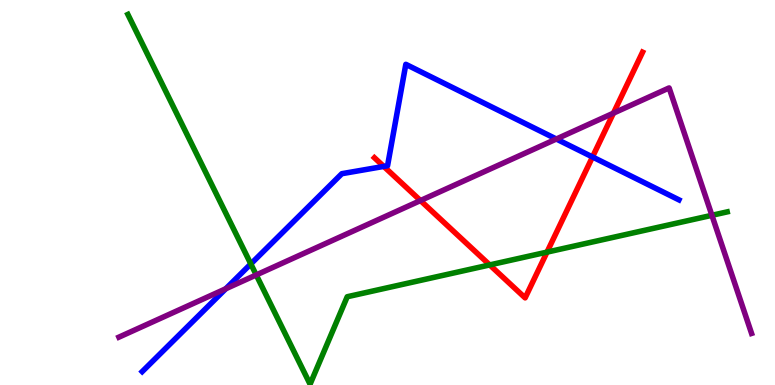[{'lines': ['blue', 'red'], 'intersections': [{'x': 4.95, 'y': 5.68}, {'x': 7.65, 'y': 5.92}]}, {'lines': ['green', 'red'], 'intersections': [{'x': 6.32, 'y': 3.12}, {'x': 7.06, 'y': 3.45}]}, {'lines': ['purple', 'red'], 'intersections': [{'x': 5.43, 'y': 4.79}, {'x': 7.92, 'y': 7.06}]}, {'lines': ['blue', 'green'], 'intersections': [{'x': 3.24, 'y': 3.14}]}, {'lines': ['blue', 'purple'], 'intersections': [{'x': 2.91, 'y': 2.5}, {'x': 7.18, 'y': 6.39}]}, {'lines': ['green', 'purple'], 'intersections': [{'x': 3.31, 'y': 2.86}, {'x': 9.19, 'y': 4.41}]}]